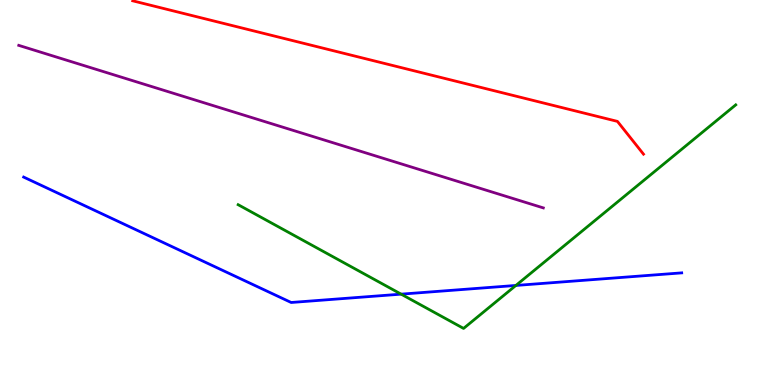[{'lines': ['blue', 'red'], 'intersections': []}, {'lines': ['green', 'red'], 'intersections': []}, {'lines': ['purple', 'red'], 'intersections': []}, {'lines': ['blue', 'green'], 'intersections': [{'x': 5.18, 'y': 2.36}, {'x': 6.66, 'y': 2.59}]}, {'lines': ['blue', 'purple'], 'intersections': []}, {'lines': ['green', 'purple'], 'intersections': []}]